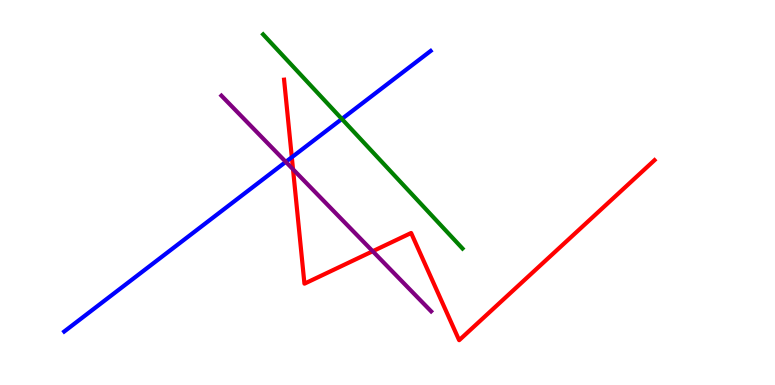[{'lines': ['blue', 'red'], 'intersections': [{'x': 3.77, 'y': 5.92}]}, {'lines': ['green', 'red'], 'intersections': []}, {'lines': ['purple', 'red'], 'intersections': [{'x': 3.78, 'y': 5.6}, {'x': 4.81, 'y': 3.47}]}, {'lines': ['blue', 'green'], 'intersections': [{'x': 4.41, 'y': 6.91}]}, {'lines': ['blue', 'purple'], 'intersections': [{'x': 3.69, 'y': 5.8}]}, {'lines': ['green', 'purple'], 'intersections': []}]